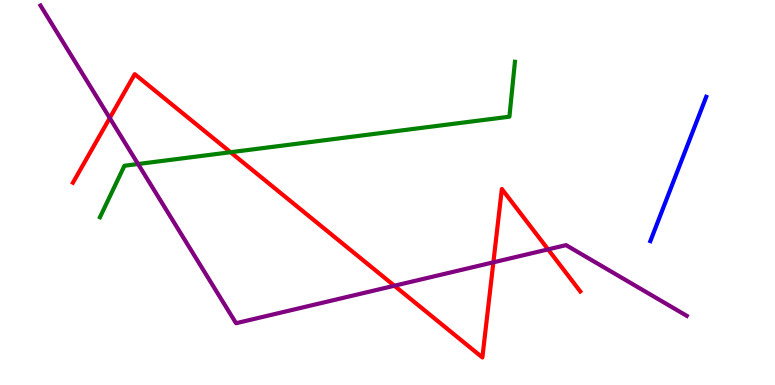[{'lines': ['blue', 'red'], 'intersections': []}, {'lines': ['green', 'red'], 'intersections': [{'x': 2.97, 'y': 6.05}]}, {'lines': ['purple', 'red'], 'intersections': [{'x': 1.42, 'y': 6.93}, {'x': 5.09, 'y': 2.58}, {'x': 6.37, 'y': 3.19}, {'x': 7.07, 'y': 3.52}]}, {'lines': ['blue', 'green'], 'intersections': []}, {'lines': ['blue', 'purple'], 'intersections': []}, {'lines': ['green', 'purple'], 'intersections': [{'x': 1.78, 'y': 5.74}]}]